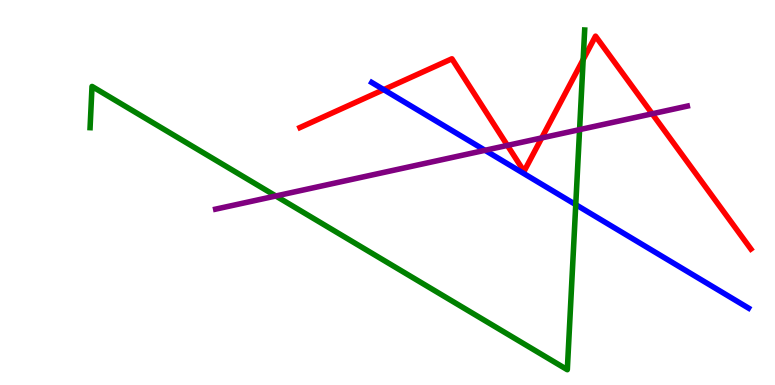[{'lines': ['blue', 'red'], 'intersections': [{'x': 4.95, 'y': 7.67}]}, {'lines': ['green', 'red'], 'intersections': [{'x': 7.52, 'y': 8.45}]}, {'lines': ['purple', 'red'], 'intersections': [{'x': 6.55, 'y': 6.22}, {'x': 6.99, 'y': 6.42}, {'x': 8.42, 'y': 7.04}]}, {'lines': ['blue', 'green'], 'intersections': [{'x': 7.43, 'y': 4.68}]}, {'lines': ['blue', 'purple'], 'intersections': [{'x': 6.26, 'y': 6.1}]}, {'lines': ['green', 'purple'], 'intersections': [{'x': 3.56, 'y': 4.91}, {'x': 7.48, 'y': 6.63}]}]